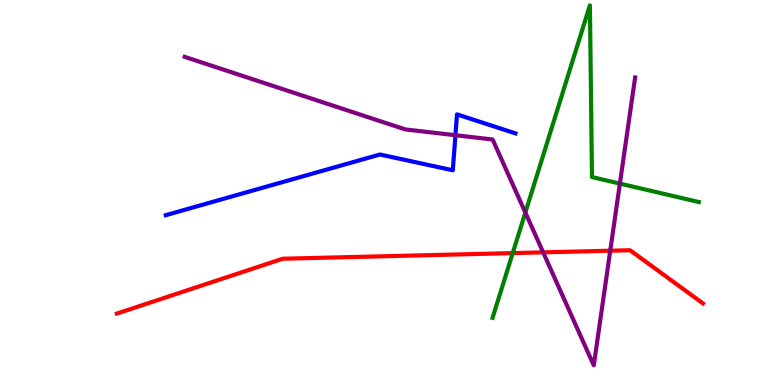[{'lines': ['blue', 'red'], 'intersections': []}, {'lines': ['green', 'red'], 'intersections': [{'x': 6.62, 'y': 3.43}]}, {'lines': ['purple', 'red'], 'intersections': [{'x': 7.01, 'y': 3.45}, {'x': 7.87, 'y': 3.49}]}, {'lines': ['blue', 'green'], 'intersections': []}, {'lines': ['blue', 'purple'], 'intersections': [{'x': 5.88, 'y': 6.49}]}, {'lines': ['green', 'purple'], 'intersections': [{'x': 6.78, 'y': 4.48}, {'x': 8.0, 'y': 5.23}]}]